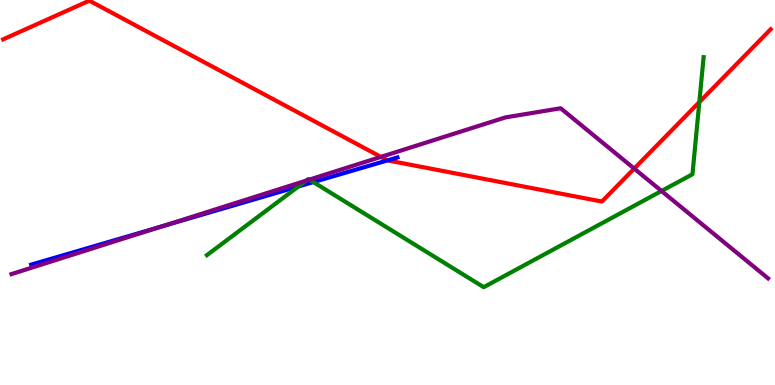[{'lines': ['blue', 'red'], 'intersections': [{'x': 5.0, 'y': 5.83}]}, {'lines': ['green', 'red'], 'intersections': [{'x': 9.02, 'y': 7.35}]}, {'lines': ['purple', 'red'], 'intersections': [{'x': 4.92, 'y': 5.92}, {'x': 8.18, 'y': 5.62}]}, {'lines': ['blue', 'green'], 'intersections': [{'x': 3.85, 'y': 5.16}, {'x': 4.04, 'y': 5.27}]}, {'lines': ['blue', 'purple'], 'intersections': [{'x': 2.08, 'y': 4.11}]}, {'lines': ['green', 'purple'], 'intersections': [{'x': 3.95, 'y': 5.31}, {'x': 3.99, 'y': 5.33}, {'x': 8.54, 'y': 5.04}]}]